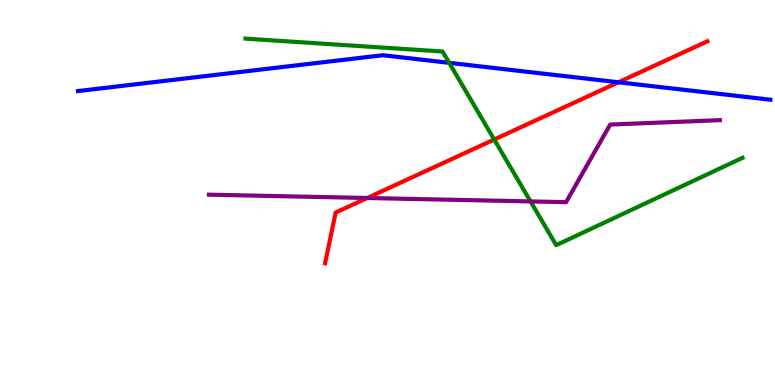[{'lines': ['blue', 'red'], 'intersections': [{'x': 7.98, 'y': 7.86}]}, {'lines': ['green', 'red'], 'intersections': [{'x': 6.38, 'y': 6.38}]}, {'lines': ['purple', 'red'], 'intersections': [{'x': 4.74, 'y': 4.86}]}, {'lines': ['blue', 'green'], 'intersections': [{'x': 5.8, 'y': 8.37}]}, {'lines': ['blue', 'purple'], 'intersections': []}, {'lines': ['green', 'purple'], 'intersections': [{'x': 6.85, 'y': 4.77}]}]